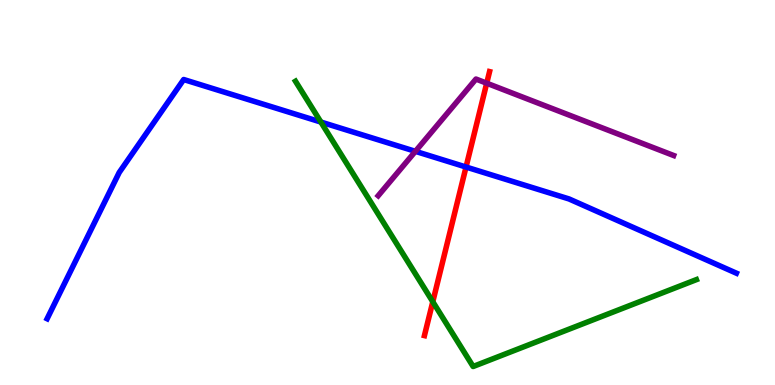[{'lines': ['blue', 'red'], 'intersections': [{'x': 6.01, 'y': 5.66}]}, {'lines': ['green', 'red'], 'intersections': [{'x': 5.58, 'y': 2.16}]}, {'lines': ['purple', 'red'], 'intersections': [{'x': 6.28, 'y': 7.84}]}, {'lines': ['blue', 'green'], 'intersections': [{'x': 4.14, 'y': 6.83}]}, {'lines': ['blue', 'purple'], 'intersections': [{'x': 5.36, 'y': 6.07}]}, {'lines': ['green', 'purple'], 'intersections': []}]